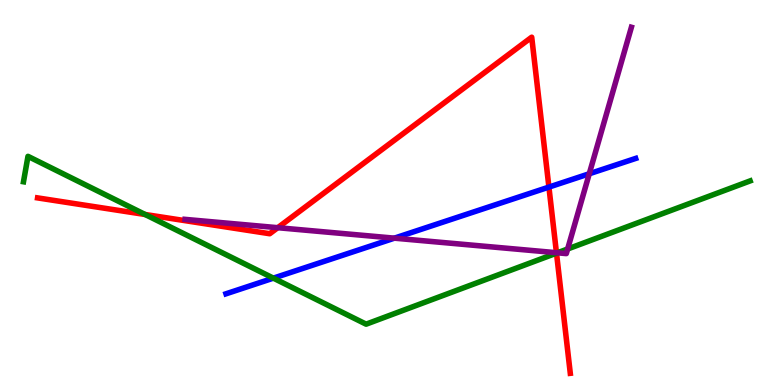[{'lines': ['blue', 'red'], 'intersections': [{'x': 7.08, 'y': 5.14}]}, {'lines': ['green', 'red'], 'intersections': [{'x': 1.87, 'y': 4.43}, {'x': 7.18, 'y': 3.42}]}, {'lines': ['purple', 'red'], 'intersections': [{'x': 3.58, 'y': 4.09}, {'x': 7.18, 'y': 3.44}]}, {'lines': ['blue', 'green'], 'intersections': [{'x': 3.53, 'y': 2.78}]}, {'lines': ['blue', 'purple'], 'intersections': [{'x': 5.09, 'y': 3.81}, {'x': 7.6, 'y': 5.49}]}, {'lines': ['green', 'purple'], 'intersections': [{'x': 7.19, 'y': 3.43}, {'x': 7.32, 'y': 3.53}]}]